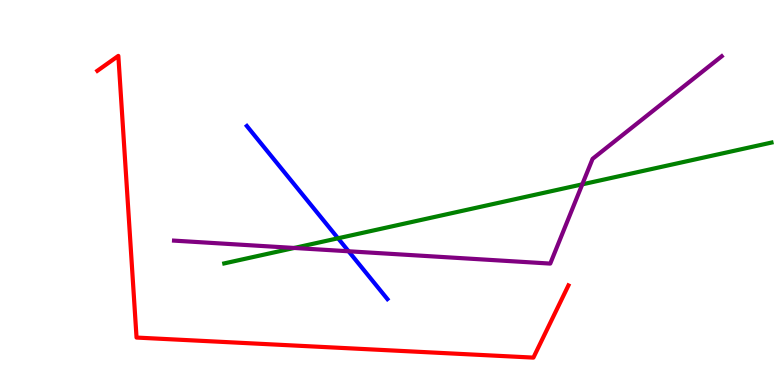[{'lines': ['blue', 'red'], 'intersections': []}, {'lines': ['green', 'red'], 'intersections': []}, {'lines': ['purple', 'red'], 'intersections': []}, {'lines': ['blue', 'green'], 'intersections': [{'x': 4.36, 'y': 3.81}]}, {'lines': ['blue', 'purple'], 'intersections': [{'x': 4.5, 'y': 3.47}]}, {'lines': ['green', 'purple'], 'intersections': [{'x': 3.8, 'y': 3.56}, {'x': 7.51, 'y': 5.21}]}]